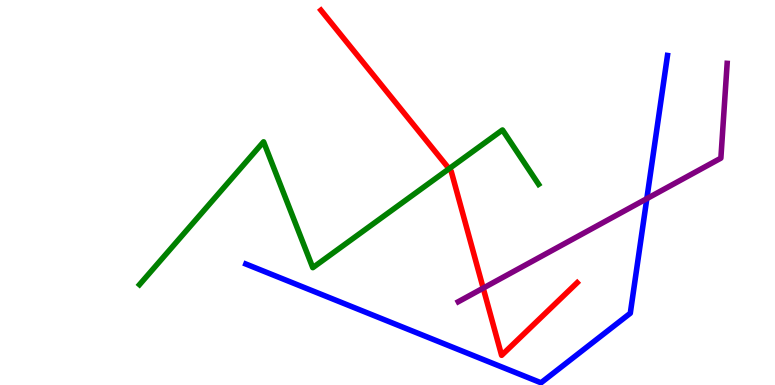[{'lines': ['blue', 'red'], 'intersections': []}, {'lines': ['green', 'red'], 'intersections': [{'x': 5.79, 'y': 5.62}]}, {'lines': ['purple', 'red'], 'intersections': [{'x': 6.23, 'y': 2.52}]}, {'lines': ['blue', 'green'], 'intersections': []}, {'lines': ['blue', 'purple'], 'intersections': [{'x': 8.35, 'y': 4.84}]}, {'lines': ['green', 'purple'], 'intersections': []}]